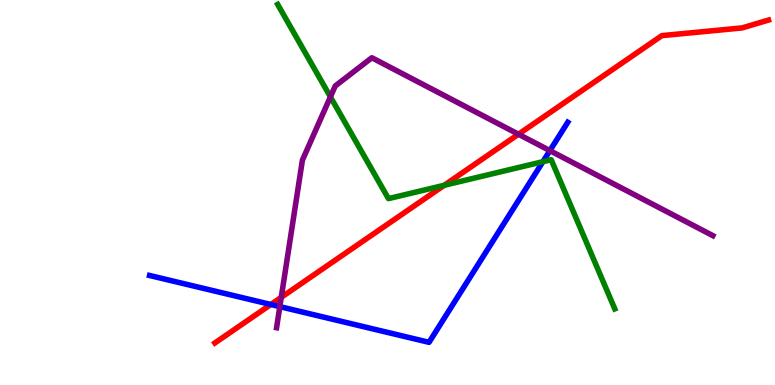[{'lines': ['blue', 'red'], 'intersections': [{'x': 3.49, 'y': 2.09}]}, {'lines': ['green', 'red'], 'intersections': [{'x': 5.73, 'y': 5.19}]}, {'lines': ['purple', 'red'], 'intersections': [{'x': 3.63, 'y': 2.28}, {'x': 6.69, 'y': 6.51}]}, {'lines': ['blue', 'green'], 'intersections': [{'x': 7.01, 'y': 5.8}]}, {'lines': ['blue', 'purple'], 'intersections': [{'x': 3.61, 'y': 2.04}, {'x': 7.1, 'y': 6.09}]}, {'lines': ['green', 'purple'], 'intersections': [{'x': 4.26, 'y': 7.48}]}]